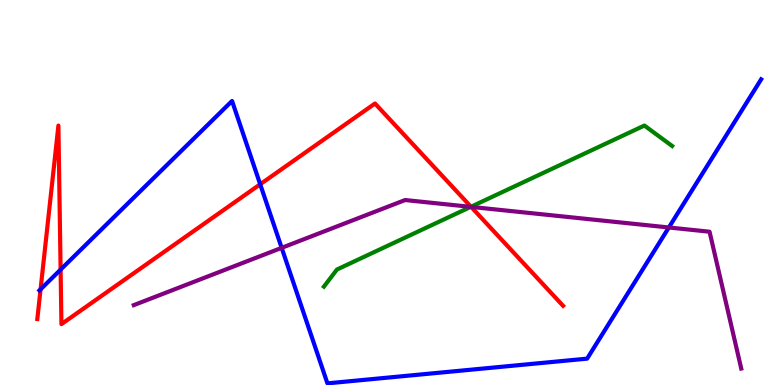[{'lines': ['blue', 'red'], 'intersections': [{'x': 0.523, 'y': 2.48}, {'x': 0.782, 'y': 3.0}, {'x': 3.36, 'y': 5.21}]}, {'lines': ['green', 'red'], 'intersections': [{'x': 6.08, 'y': 4.63}]}, {'lines': ['purple', 'red'], 'intersections': [{'x': 6.08, 'y': 4.63}]}, {'lines': ['blue', 'green'], 'intersections': []}, {'lines': ['blue', 'purple'], 'intersections': [{'x': 3.63, 'y': 3.56}, {'x': 8.63, 'y': 4.09}]}, {'lines': ['green', 'purple'], 'intersections': [{'x': 6.07, 'y': 4.63}]}]